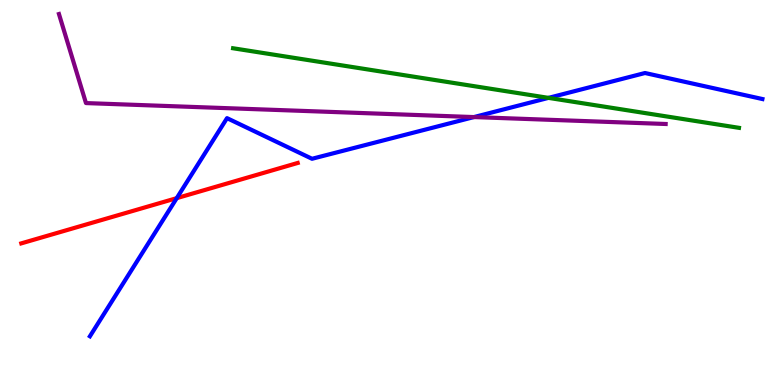[{'lines': ['blue', 'red'], 'intersections': [{'x': 2.28, 'y': 4.85}]}, {'lines': ['green', 'red'], 'intersections': []}, {'lines': ['purple', 'red'], 'intersections': []}, {'lines': ['blue', 'green'], 'intersections': [{'x': 7.08, 'y': 7.46}]}, {'lines': ['blue', 'purple'], 'intersections': [{'x': 6.12, 'y': 6.96}]}, {'lines': ['green', 'purple'], 'intersections': []}]